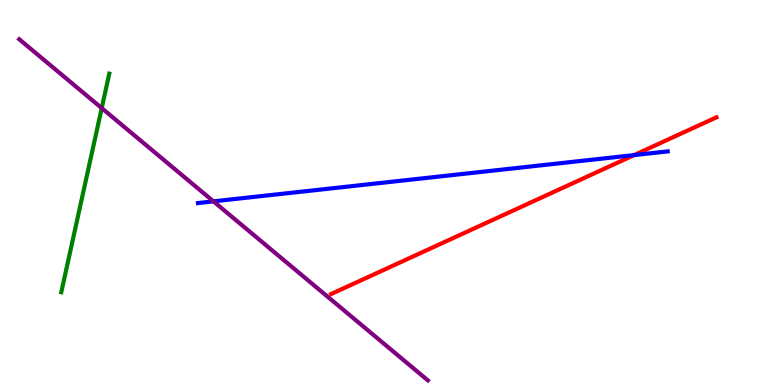[{'lines': ['blue', 'red'], 'intersections': [{'x': 8.18, 'y': 5.97}]}, {'lines': ['green', 'red'], 'intersections': []}, {'lines': ['purple', 'red'], 'intersections': []}, {'lines': ['blue', 'green'], 'intersections': []}, {'lines': ['blue', 'purple'], 'intersections': [{'x': 2.75, 'y': 4.77}]}, {'lines': ['green', 'purple'], 'intersections': [{'x': 1.31, 'y': 7.19}]}]